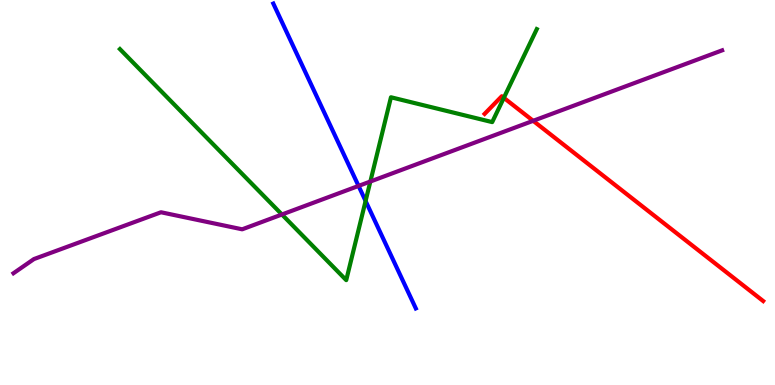[{'lines': ['blue', 'red'], 'intersections': []}, {'lines': ['green', 'red'], 'intersections': [{'x': 6.5, 'y': 7.46}]}, {'lines': ['purple', 'red'], 'intersections': [{'x': 6.88, 'y': 6.86}]}, {'lines': ['blue', 'green'], 'intersections': [{'x': 4.72, 'y': 4.78}]}, {'lines': ['blue', 'purple'], 'intersections': [{'x': 4.63, 'y': 5.17}]}, {'lines': ['green', 'purple'], 'intersections': [{'x': 3.64, 'y': 4.43}, {'x': 4.78, 'y': 5.29}]}]